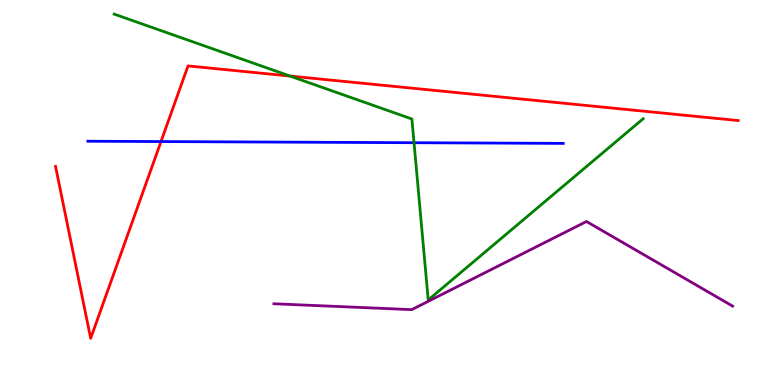[{'lines': ['blue', 'red'], 'intersections': [{'x': 2.08, 'y': 6.32}]}, {'lines': ['green', 'red'], 'intersections': [{'x': 3.74, 'y': 8.02}]}, {'lines': ['purple', 'red'], 'intersections': []}, {'lines': ['blue', 'green'], 'intersections': [{'x': 5.34, 'y': 6.29}]}, {'lines': ['blue', 'purple'], 'intersections': []}, {'lines': ['green', 'purple'], 'intersections': []}]